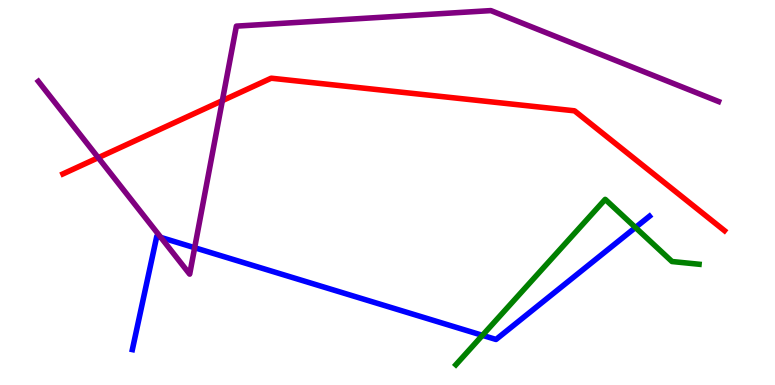[{'lines': ['blue', 'red'], 'intersections': []}, {'lines': ['green', 'red'], 'intersections': []}, {'lines': ['purple', 'red'], 'intersections': [{'x': 1.27, 'y': 5.9}, {'x': 2.87, 'y': 7.39}]}, {'lines': ['blue', 'green'], 'intersections': [{'x': 6.23, 'y': 1.29}, {'x': 8.2, 'y': 4.09}]}, {'lines': ['blue', 'purple'], 'intersections': [{'x': 2.08, 'y': 3.83}, {'x': 2.51, 'y': 3.57}]}, {'lines': ['green', 'purple'], 'intersections': []}]